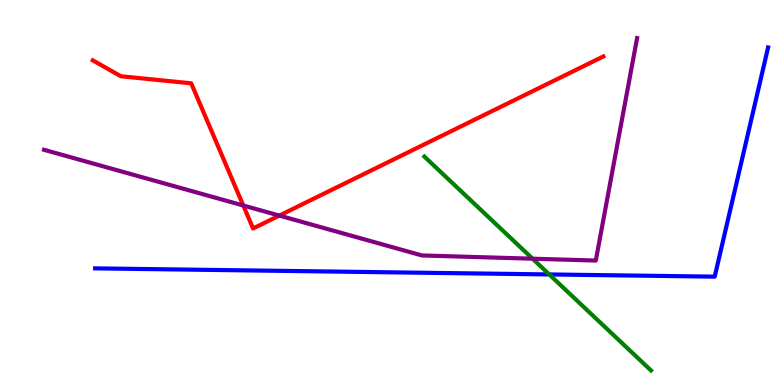[{'lines': ['blue', 'red'], 'intersections': []}, {'lines': ['green', 'red'], 'intersections': []}, {'lines': ['purple', 'red'], 'intersections': [{'x': 3.14, 'y': 4.66}, {'x': 3.6, 'y': 4.4}]}, {'lines': ['blue', 'green'], 'intersections': [{'x': 7.09, 'y': 2.87}]}, {'lines': ['blue', 'purple'], 'intersections': []}, {'lines': ['green', 'purple'], 'intersections': [{'x': 6.87, 'y': 3.28}]}]